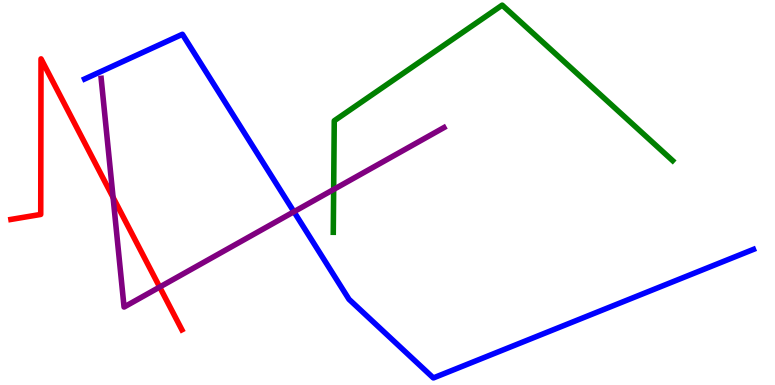[{'lines': ['blue', 'red'], 'intersections': []}, {'lines': ['green', 'red'], 'intersections': []}, {'lines': ['purple', 'red'], 'intersections': [{'x': 1.46, 'y': 4.87}, {'x': 2.06, 'y': 2.54}]}, {'lines': ['blue', 'green'], 'intersections': []}, {'lines': ['blue', 'purple'], 'intersections': [{'x': 3.79, 'y': 4.5}]}, {'lines': ['green', 'purple'], 'intersections': [{'x': 4.31, 'y': 5.08}]}]